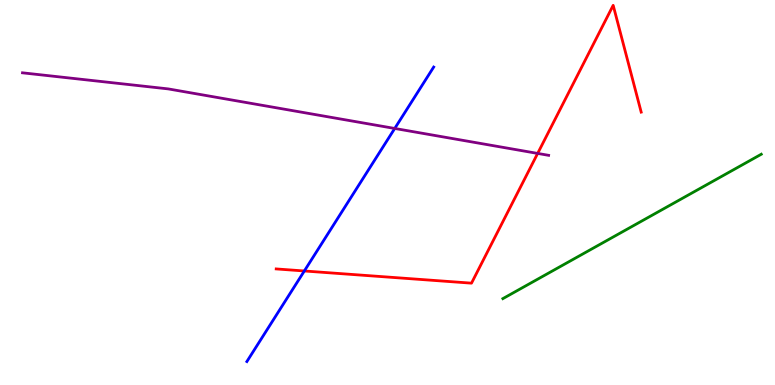[{'lines': ['blue', 'red'], 'intersections': [{'x': 3.93, 'y': 2.96}]}, {'lines': ['green', 'red'], 'intersections': []}, {'lines': ['purple', 'red'], 'intersections': [{'x': 6.94, 'y': 6.02}]}, {'lines': ['blue', 'green'], 'intersections': []}, {'lines': ['blue', 'purple'], 'intersections': [{'x': 5.09, 'y': 6.66}]}, {'lines': ['green', 'purple'], 'intersections': []}]